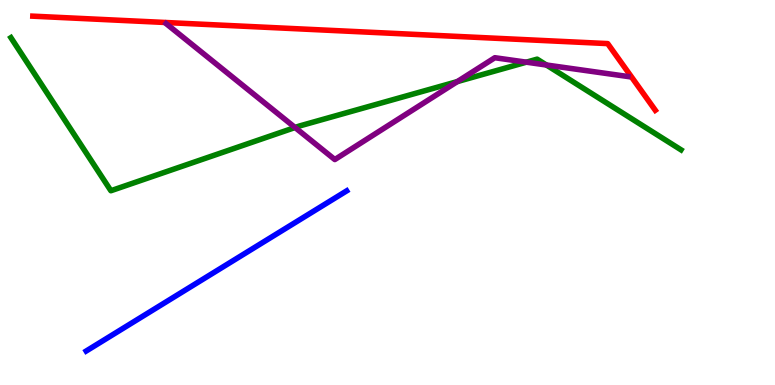[{'lines': ['blue', 'red'], 'intersections': []}, {'lines': ['green', 'red'], 'intersections': []}, {'lines': ['purple', 'red'], 'intersections': []}, {'lines': ['blue', 'green'], 'intersections': []}, {'lines': ['blue', 'purple'], 'intersections': []}, {'lines': ['green', 'purple'], 'intersections': [{'x': 3.81, 'y': 6.69}, {'x': 5.9, 'y': 7.88}, {'x': 6.79, 'y': 8.39}, {'x': 7.05, 'y': 8.31}]}]